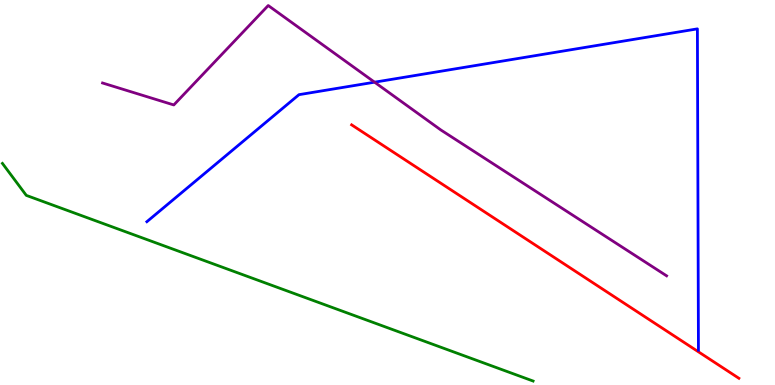[{'lines': ['blue', 'red'], 'intersections': []}, {'lines': ['green', 'red'], 'intersections': []}, {'lines': ['purple', 'red'], 'intersections': []}, {'lines': ['blue', 'green'], 'intersections': []}, {'lines': ['blue', 'purple'], 'intersections': [{'x': 4.83, 'y': 7.87}]}, {'lines': ['green', 'purple'], 'intersections': []}]